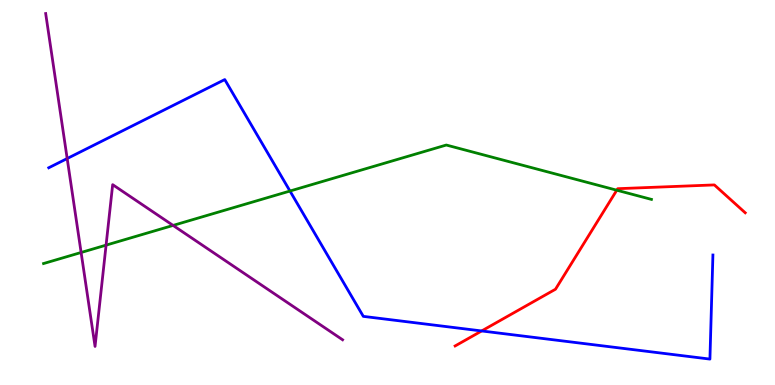[{'lines': ['blue', 'red'], 'intersections': [{'x': 6.21, 'y': 1.4}]}, {'lines': ['green', 'red'], 'intersections': [{'x': 7.96, 'y': 5.06}]}, {'lines': ['purple', 'red'], 'intersections': []}, {'lines': ['blue', 'green'], 'intersections': [{'x': 3.74, 'y': 5.04}]}, {'lines': ['blue', 'purple'], 'intersections': [{'x': 0.867, 'y': 5.88}]}, {'lines': ['green', 'purple'], 'intersections': [{'x': 1.05, 'y': 3.44}, {'x': 1.37, 'y': 3.63}, {'x': 2.23, 'y': 4.14}]}]